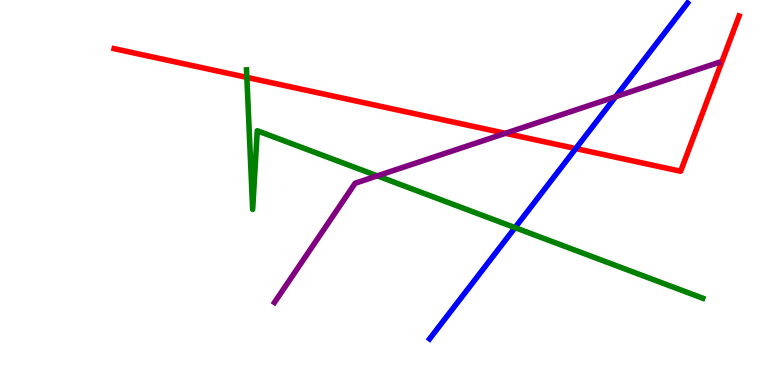[{'lines': ['blue', 'red'], 'intersections': [{'x': 7.43, 'y': 6.14}]}, {'lines': ['green', 'red'], 'intersections': [{'x': 3.19, 'y': 7.99}]}, {'lines': ['purple', 'red'], 'intersections': [{'x': 6.52, 'y': 6.54}]}, {'lines': ['blue', 'green'], 'intersections': [{'x': 6.65, 'y': 4.09}]}, {'lines': ['blue', 'purple'], 'intersections': [{'x': 7.94, 'y': 7.49}]}, {'lines': ['green', 'purple'], 'intersections': [{'x': 4.87, 'y': 5.43}]}]